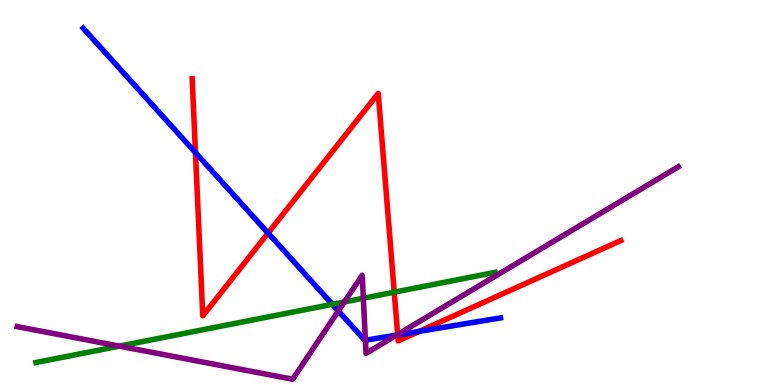[{'lines': ['blue', 'red'], 'intersections': [{'x': 2.52, 'y': 6.04}, {'x': 3.46, 'y': 3.95}, {'x': 5.13, 'y': 1.3}, {'x': 5.41, 'y': 1.39}]}, {'lines': ['green', 'red'], 'intersections': [{'x': 5.09, 'y': 2.41}]}, {'lines': ['purple', 'red'], 'intersections': [{'x': 5.13, 'y': 1.31}]}, {'lines': ['blue', 'green'], 'intersections': [{'x': 4.29, 'y': 2.1}]}, {'lines': ['blue', 'purple'], 'intersections': [{'x': 4.37, 'y': 1.92}, {'x': 4.71, 'y': 1.16}, {'x': 5.12, 'y': 1.3}]}, {'lines': ['green', 'purple'], 'intersections': [{'x': 1.54, 'y': 1.01}, {'x': 4.44, 'y': 2.16}, {'x': 4.69, 'y': 2.25}]}]